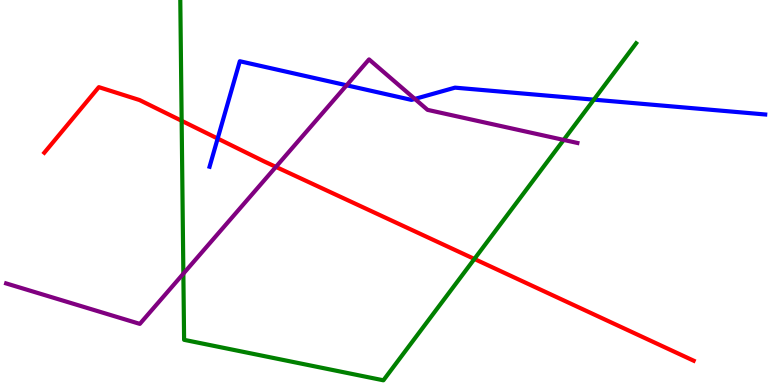[{'lines': ['blue', 'red'], 'intersections': [{'x': 2.81, 'y': 6.4}]}, {'lines': ['green', 'red'], 'intersections': [{'x': 2.34, 'y': 6.86}, {'x': 6.12, 'y': 3.27}]}, {'lines': ['purple', 'red'], 'intersections': [{'x': 3.56, 'y': 5.67}]}, {'lines': ['blue', 'green'], 'intersections': [{'x': 7.66, 'y': 7.41}]}, {'lines': ['blue', 'purple'], 'intersections': [{'x': 4.47, 'y': 7.78}, {'x': 5.35, 'y': 7.43}]}, {'lines': ['green', 'purple'], 'intersections': [{'x': 2.37, 'y': 2.89}, {'x': 7.27, 'y': 6.37}]}]